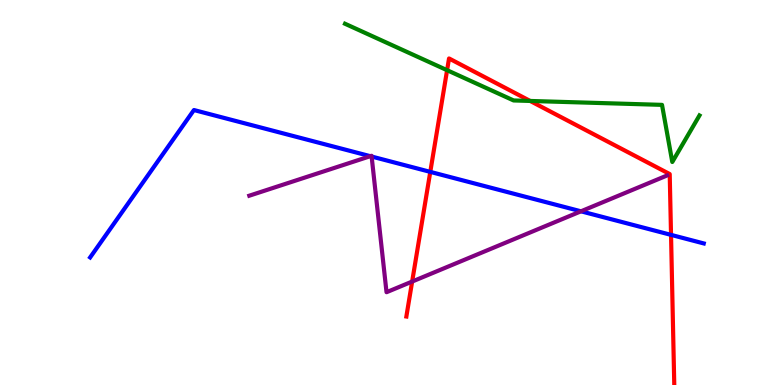[{'lines': ['blue', 'red'], 'intersections': [{'x': 5.55, 'y': 5.54}, {'x': 8.66, 'y': 3.9}]}, {'lines': ['green', 'red'], 'intersections': [{'x': 5.77, 'y': 8.18}, {'x': 6.84, 'y': 7.38}]}, {'lines': ['purple', 'red'], 'intersections': [{'x': 5.32, 'y': 2.69}]}, {'lines': ['blue', 'green'], 'intersections': []}, {'lines': ['blue', 'purple'], 'intersections': [{'x': 4.78, 'y': 5.94}, {'x': 4.8, 'y': 5.93}, {'x': 7.5, 'y': 4.51}]}, {'lines': ['green', 'purple'], 'intersections': []}]